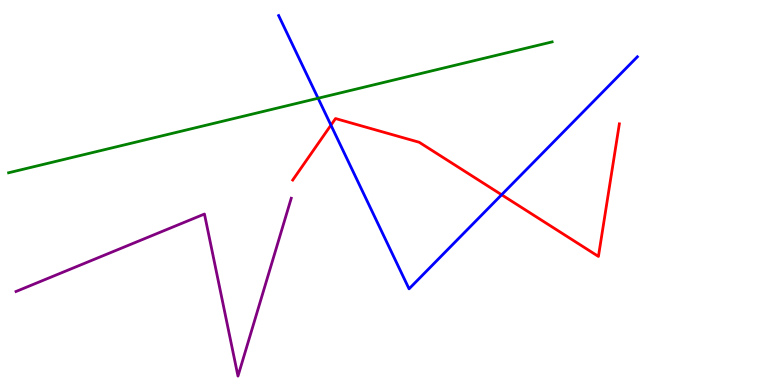[{'lines': ['blue', 'red'], 'intersections': [{'x': 4.27, 'y': 6.75}, {'x': 6.47, 'y': 4.94}]}, {'lines': ['green', 'red'], 'intersections': []}, {'lines': ['purple', 'red'], 'intersections': []}, {'lines': ['blue', 'green'], 'intersections': [{'x': 4.1, 'y': 7.45}]}, {'lines': ['blue', 'purple'], 'intersections': []}, {'lines': ['green', 'purple'], 'intersections': []}]